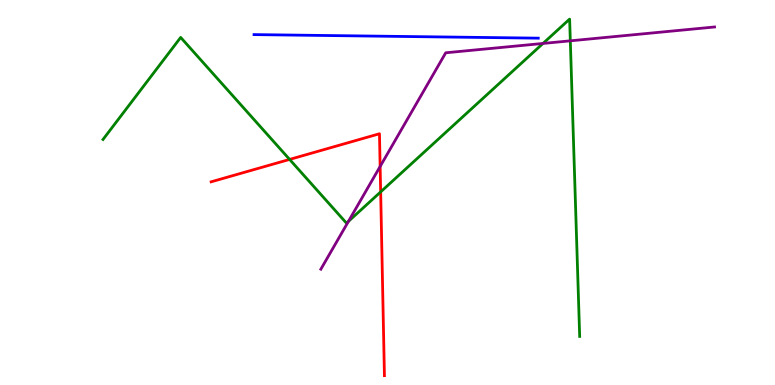[{'lines': ['blue', 'red'], 'intersections': []}, {'lines': ['green', 'red'], 'intersections': [{'x': 3.74, 'y': 5.86}, {'x': 4.91, 'y': 5.02}]}, {'lines': ['purple', 'red'], 'intersections': [{'x': 4.91, 'y': 5.68}]}, {'lines': ['blue', 'green'], 'intersections': []}, {'lines': ['blue', 'purple'], 'intersections': []}, {'lines': ['green', 'purple'], 'intersections': [{'x': 4.5, 'y': 4.25}, {'x': 7.01, 'y': 8.87}, {'x': 7.36, 'y': 8.94}]}]